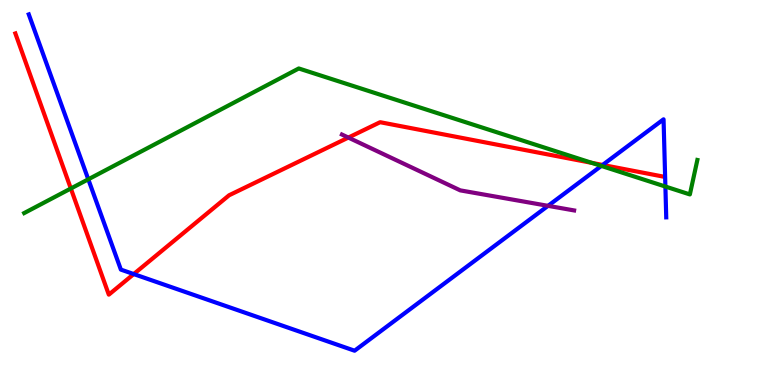[{'lines': ['blue', 'red'], 'intersections': [{'x': 1.73, 'y': 2.88}, {'x': 7.78, 'y': 5.72}]}, {'lines': ['green', 'red'], 'intersections': [{'x': 0.914, 'y': 5.1}, {'x': 7.64, 'y': 5.77}]}, {'lines': ['purple', 'red'], 'intersections': [{'x': 4.49, 'y': 6.43}]}, {'lines': ['blue', 'green'], 'intersections': [{'x': 1.14, 'y': 5.34}, {'x': 7.76, 'y': 5.69}, {'x': 8.59, 'y': 5.15}]}, {'lines': ['blue', 'purple'], 'intersections': [{'x': 7.07, 'y': 4.65}]}, {'lines': ['green', 'purple'], 'intersections': []}]